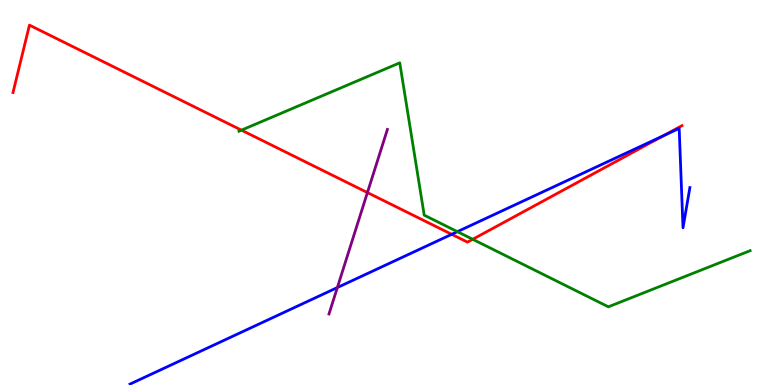[{'lines': ['blue', 'red'], 'intersections': [{'x': 5.83, 'y': 3.91}, {'x': 8.56, 'y': 6.47}]}, {'lines': ['green', 'red'], 'intersections': [{'x': 3.12, 'y': 6.62}, {'x': 6.1, 'y': 3.78}]}, {'lines': ['purple', 'red'], 'intersections': [{'x': 4.74, 'y': 5.0}]}, {'lines': ['blue', 'green'], 'intersections': [{'x': 5.9, 'y': 3.98}]}, {'lines': ['blue', 'purple'], 'intersections': [{'x': 4.35, 'y': 2.53}]}, {'lines': ['green', 'purple'], 'intersections': []}]